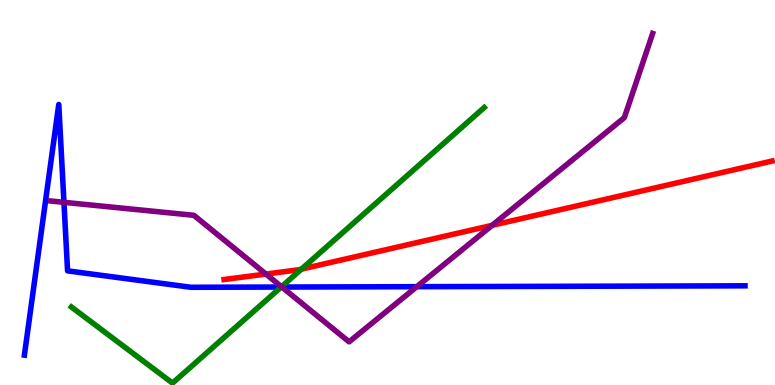[{'lines': ['blue', 'red'], 'intersections': []}, {'lines': ['green', 'red'], 'intersections': [{'x': 3.89, 'y': 3.01}]}, {'lines': ['purple', 'red'], 'intersections': [{'x': 3.43, 'y': 2.88}, {'x': 6.35, 'y': 4.15}]}, {'lines': ['blue', 'green'], 'intersections': [{'x': 3.63, 'y': 2.54}]}, {'lines': ['blue', 'purple'], 'intersections': [{'x': 0.825, 'y': 4.75}, {'x': 3.64, 'y': 2.54}, {'x': 5.38, 'y': 2.55}]}, {'lines': ['green', 'purple'], 'intersections': [{'x': 3.63, 'y': 2.55}]}]